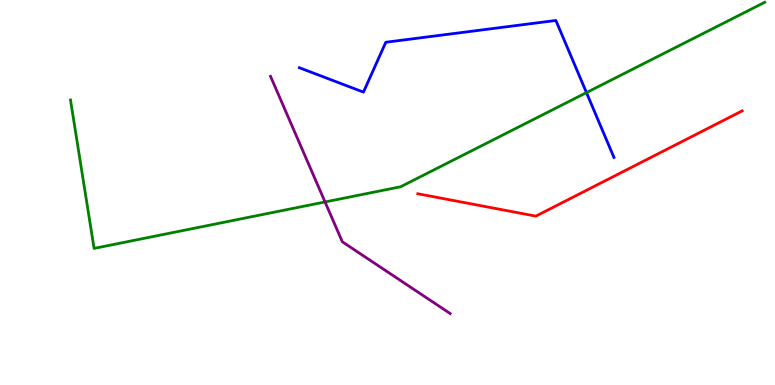[{'lines': ['blue', 'red'], 'intersections': []}, {'lines': ['green', 'red'], 'intersections': []}, {'lines': ['purple', 'red'], 'intersections': []}, {'lines': ['blue', 'green'], 'intersections': [{'x': 7.57, 'y': 7.59}]}, {'lines': ['blue', 'purple'], 'intersections': []}, {'lines': ['green', 'purple'], 'intersections': [{'x': 4.19, 'y': 4.75}]}]